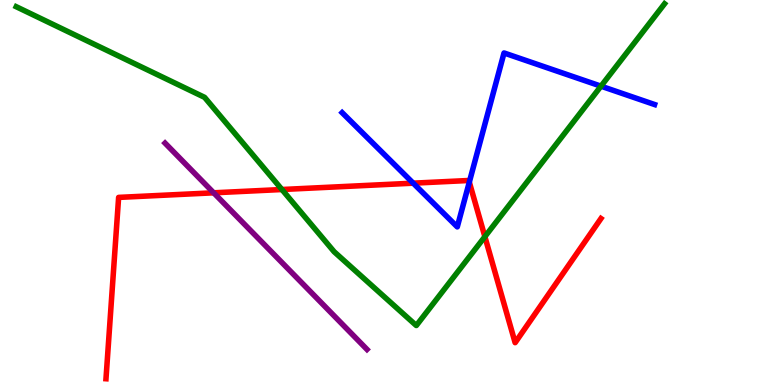[{'lines': ['blue', 'red'], 'intersections': [{'x': 5.33, 'y': 5.24}, {'x': 6.06, 'y': 5.27}]}, {'lines': ['green', 'red'], 'intersections': [{'x': 3.64, 'y': 5.08}, {'x': 6.26, 'y': 3.85}]}, {'lines': ['purple', 'red'], 'intersections': [{'x': 2.76, 'y': 4.99}]}, {'lines': ['blue', 'green'], 'intersections': [{'x': 7.75, 'y': 7.76}]}, {'lines': ['blue', 'purple'], 'intersections': []}, {'lines': ['green', 'purple'], 'intersections': []}]